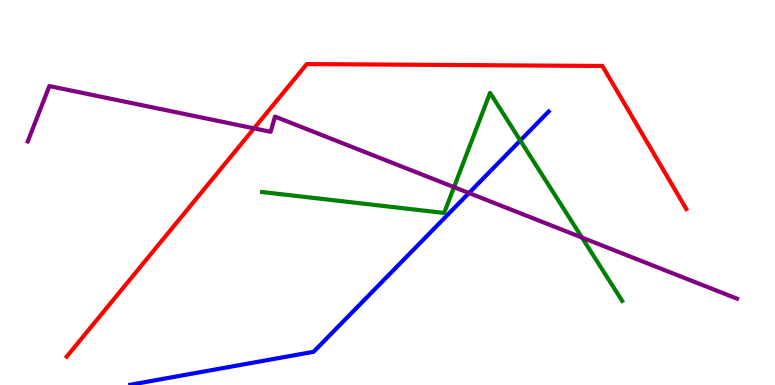[{'lines': ['blue', 'red'], 'intersections': []}, {'lines': ['green', 'red'], 'intersections': []}, {'lines': ['purple', 'red'], 'intersections': [{'x': 3.28, 'y': 6.67}]}, {'lines': ['blue', 'green'], 'intersections': [{'x': 6.71, 'y': 6.35}]}, {'lines': ['blue', 'purple'], 'intersections': [{'x': 6.05, 'y': 4.99}]}, {'lines': ['green', 'purple'], 'intersections': [{'x': 5.86, 'y': 5.14}, {'x': 7.51, 'y': 3.83}]}]